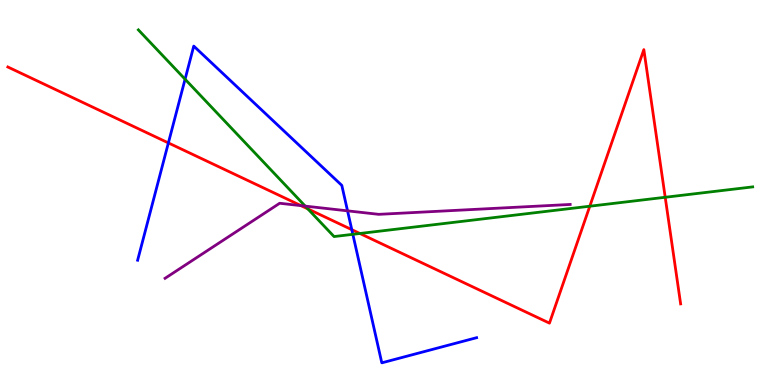[{'lines': ['blue', 'red'], 'intersections': [{'x': 2.17, 'y': 6.29}, {'x': 4.54, 'y': 4.03}]}, {'lines': ['green', 'red'], 'intersections': [{'x': 3.97, 'y': 4.57}, {'x': 4.64, 'y': 3.94}, {'x': 7.61, 'y': 4.64}, {'x': 8.58, 'y': 4.88}]}, {'lines': ['purple', 'red'], 'intersections': [{'x': 3.88, 'y': 4.66}]}, {'lines': ['blue', 'green'], 'intersections': [{'x': 2.39, 'y': 7.94}, {'x': 4.55, 'y': 3.91}]}, {'lines': ['blue', 'purple'], 'intersections': [{'x': 4.48, 'y': 4.52}]}, {'lines': ['green', 'purple'], 'intersections': [{'x': 3.94, 'y': 4.65}]}]